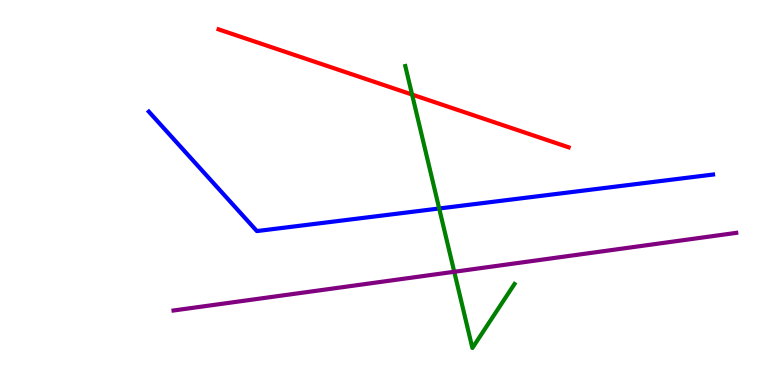[{'lines': ['blue', 'red'], 'intersections': []}, {'lines': ['green', 'red'], 'intersections': [{'x': 5.32, 'y': 7.54}]}, {'lines': ['purple', 'red'], 'intersections': []}, {'lines': ['blue', 'green'], 'intersections': [{'x': 5.67, 'y': 4.58}]}, {'lines': ['blue', 'purple'], 'intersections': []}, {'lines': ['green', 'purple'], 'intersections': [{'x': 5.86, 'y': 2.94}]}]